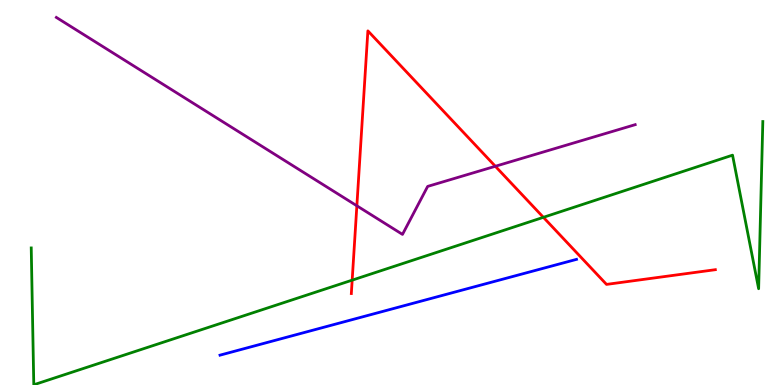[{'lines': ['blue', 'red'], 'intersections': []}, {'lines': ['green', 'red'], 'intersections': [{'x': 4.54, 'y': 2.72}, {'x': 7.01, 'y': 4.36}]}, {'lines': ['purple', 'red'], 'intersections': [{'x': 4.6, 'y': 4.65}, {'x': 6.39, 'y': 5.68}]}, {'lines': ['blue', 'green'], 'intersections': []}, {'lines': ['blue', 'purple'], 'intersections': []}, {'lines': ['green', 'purple'], 'intersections': []}]